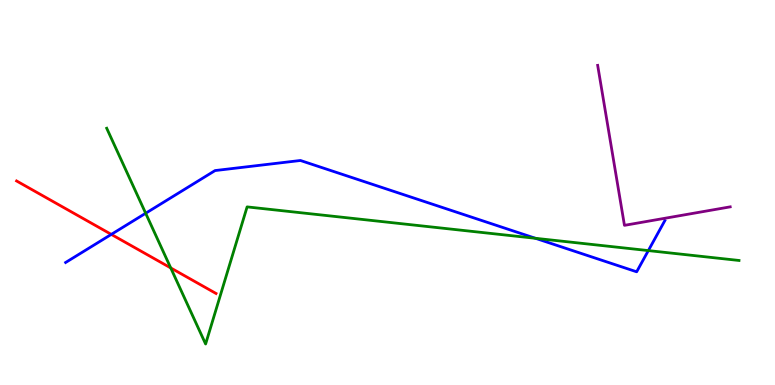[{'lines': ['blue', 'red'], 'intersections': [{'x': 1.44, 'y': 3.91}]}, {'lines': ['green', 'red'], 'intersections': [{'x': 2.2, 'y': 3.04}]}, {'lines': ['purple', 'red'], 'intersections': []}, {'lines': ['blue', 'green'], 'intersections': [{'x': 1.88, 'y': 4.46}, {'x': 6.91, 'y': 3.81}, {'x': 8.37, 'y': 3.49}]}, {'lines': ['blue', 'purple'], 'intersections': []}, {'lines': ['green', 'purple'], 'intersections': []}]